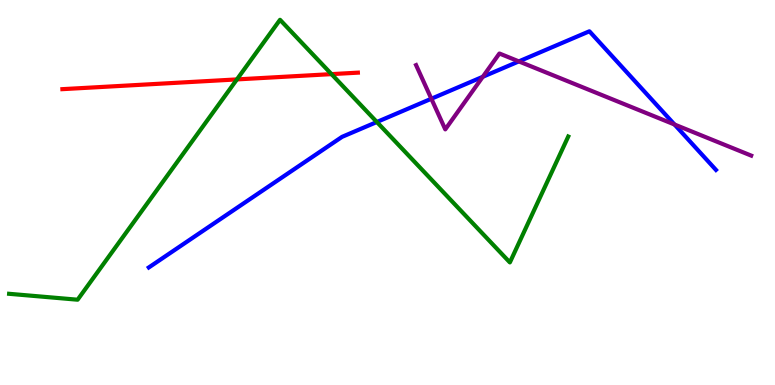[{'lines': ['blue', 'red'], 'intersections': []}, {'lines': ['green', 'red'], 'intersections': [{'x': 3.06, 'y': 7.94}, {'x': 4.28, 'y': 8.07}]}, {'lines': ['purple', 'red'], 'intersections': []}, {'lines': ['blue', 'green'], 'intersections': [{'x': 4.86, 'y': 6.83}]}, {'lines': ['blue', 'purple'], 'intersections': [{'x': 5.57, 'y': 7.44}, {'x': 6.23, 'y': 8.01}, {'x': 6.69, 'y': 8.41}, {'x': 8.7, 'y': 6.77}]}, {'lines': ['green', 'purple'], 'intersections': []}]